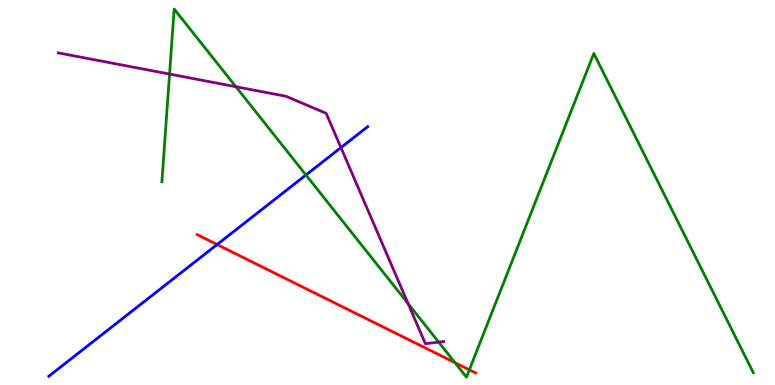[{'lines': ['blue', 'red'], 'intersections': [{'x': 2.8, 'y': 3.65}]}, {'lines': ['green', 'red'], 'intersections': [{'x': 5.87, 'y': 0.58}, {'x': 6.06, 'y': 0.394}]}, {'lines': ['purple', 'red'], 'intersections': []}, {'lines': ['blue', 'green'], 'intersections': [{'x': 3.95, 'y': 5.45}]}, {'lines': ['blue', 'purple'], 'intersections': [{'x': 4.4, 'y': 6.17}]}, {'lines': ['green', 'purple'], 'intersections': [{'x': 2.19, 'y': 8.08}, {'x': 3.04, 'y': 7.75}, {'x': 5.27, 'y': 2.11}, {'x': 5.66, 'y': 1.11}]}]